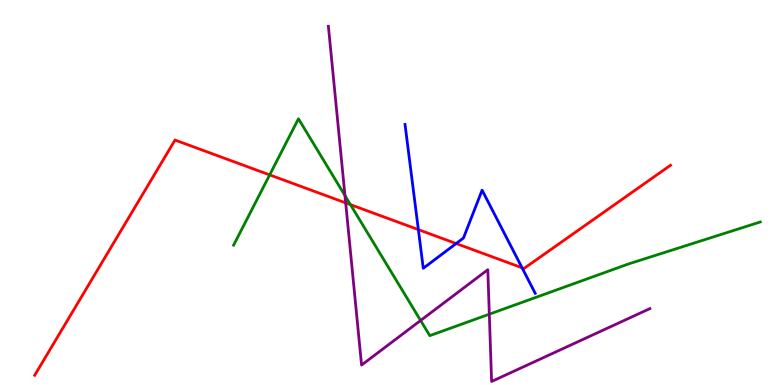[{'lines': ['blue', 'red'], 'intersections': [{'x': 5.4, 'y': 4.04}, {'x': 5.89, 'y': 3.67}, {'x': 6.74, 'y': 3.04}]}, {'lines': ['green', 'red'], 'intersections': [{'x': 3.48, 'y': 5.46}, {'x': 4.52, 'y': 4.69}]}, {'lines': ['purple', 'red'], 'intersections': [{'x': 4.46, 'y': 4.73}]}, {'lines': ['blue', 'green'], 'intersections': []}, {'lines': ['blue', 'purple'], 'intersections': []}, {'lines': ['green', 'purple'], 'intersections': [{'x': 4.45, 'y': 4.92}, {'x': 5.43, 'y': 1.68}, {'x': 6.31, 'y': 1.84}]}]